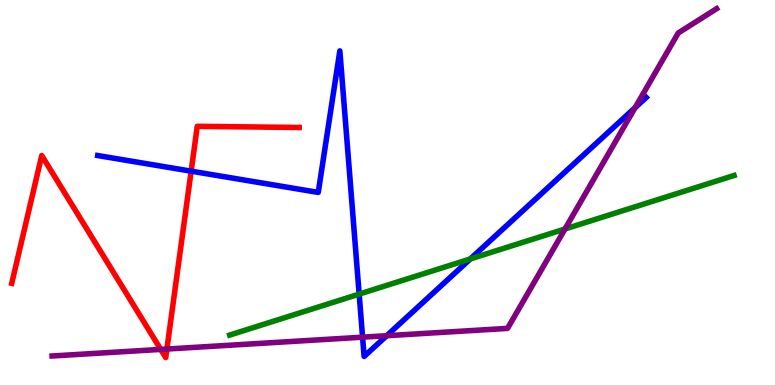[{'lines': ['blue', 'red'], 'intersections': [{'x': 2.47, 'y': 5.55}]}, {'lines': ['green', 'red'], 'intersections': []}, {'lines': ['purple', 'red'], 'intersections': [{'x': 2.07, 'y': 0.924}, {'x': 2.15, 'y': 0.934}]}, {'lines': ['blue', 'green'], 'intersections': [{'x': 4.63, 'y': 2.36}, {'x': 6.07, 'y': 3.27}]}, {'lines': ['blue', 'purple'], 'intersections': [{'x': 4.68, 'y': 1.24}, {'x': 4.99, 'y': 1.28}, {'x': 8.19, 'y': 7.2}]}, {'lines': ['green', 'purple'], 'intersections': [{'x': 7.29, 'y': 4.05}]}]